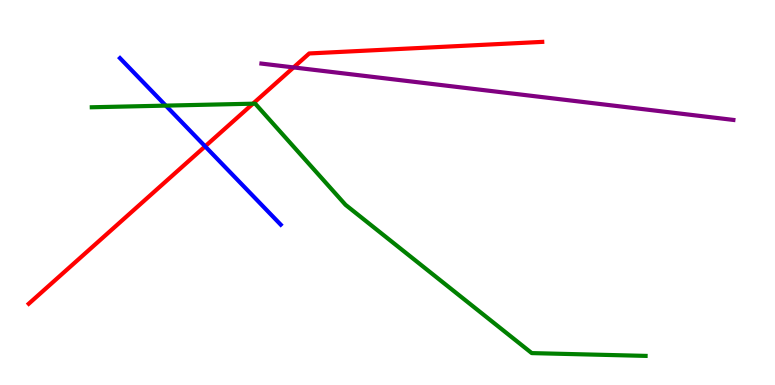[{'lines': ['blue', 'red'], 'intersections': [{'x': 2.65, 'y': 6.2}]}, {'lines': ['green', 'red'], 'intersections': [{'x': 3.26, 'y': 7.31}]}, {'lines': ['purple', 'red'], 'intersections': [{'x': 3.79, 'y': 8.25}]}, {'lines': ['blue', 'green'], 'intersections': [{'x': 2.14, 'y': 7.26}]}, {'lines': ['blue', 'purple'], 'intersections': []}, {'lines': ['green', 'purple'], 'intersections': []}]